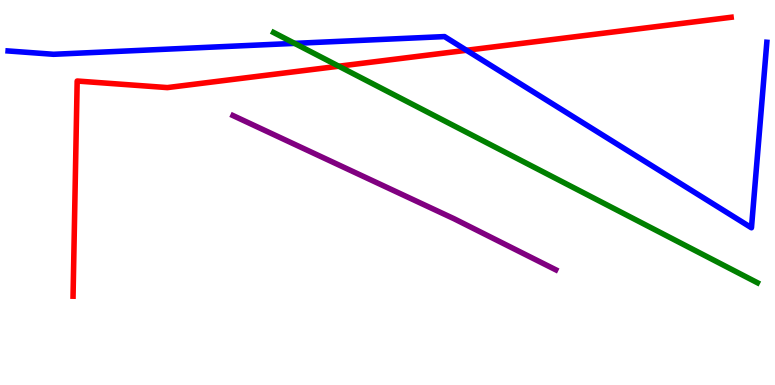[{'lines': ['blue', 'red'], 'intersections': [{'x': 6.02, 'y': 8.69}]}, {'lines': ['green', 'red'], 'intersections': [{'x': 4.37, 'y': 8.28}]}, {'lines': ['purple', 'red'], 'intersections': []}, {'lines': ['blue', 'green'], 'intersections': [{'x': 3.8, 'y': 8.87}]}, {'lines': ['blue', 'purple'], 'intersections': []}, {'lines': ['green', 'purple'], 'intersections': []}]